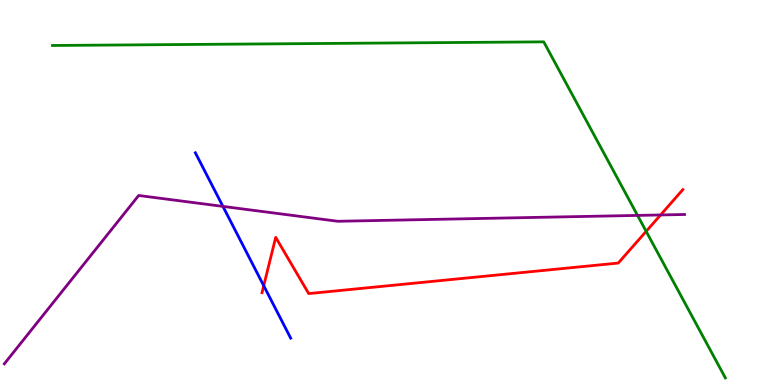[{'lines': ['blue', 'red'], 'intersections': [{'x': 3.4, 'y': 2.58}]}, {'lines': ['green', 'red'], 'intersections': [{'x': 8.34, 'y': 3.99}]}, {'lines': ['purple', 'red'], 'intersections': [{'x': 8.52, 'y': 4.42}]}, {'lines': ['blue', 'green'], 'intersections': []}, {'lines': ['blue', 'purple'], 'intersections': [{'x': 2.88, 'y': 4.64}]}, {'lines': ['green', 'purple'], 'intersections': [{'x': 8.23, 'y': 4.4}]}]